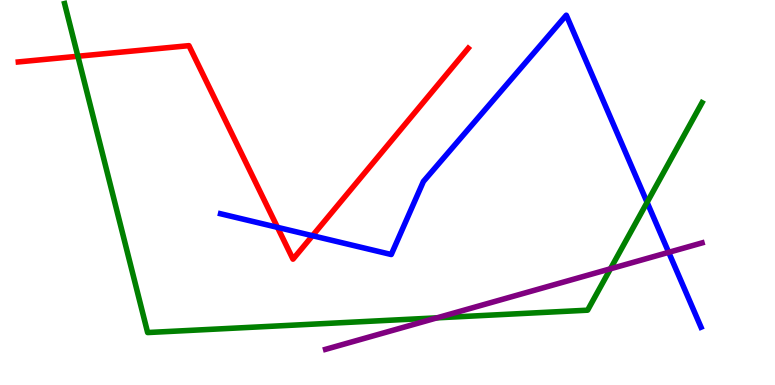[{'lines': ['blue', 'red'], 'intersections': [{'x': 3.58, 'y': 4.09}, {'x': 4.03, 'y': 3.88}]}, {'lines': ['green', 'red'], 'intersections': [{'x': 1.0, 'y': 8.54}]}, {'lines': ['purple', 'red'], 'intersections': []}, {'lines': ['blue', 'green'], 'intersections': [{'x': 8.35, 'y': 4.74}]}, {'lines': ['blue', 'purple'], 'intersections': [{'x': 8.63, 'y': 3.45}]}, {'lines': ['green', 'purple'], 'intersections': [{'x': 5.64, 'y': 1.74}, {'x': 7.88, 'y': 3.02}]}]